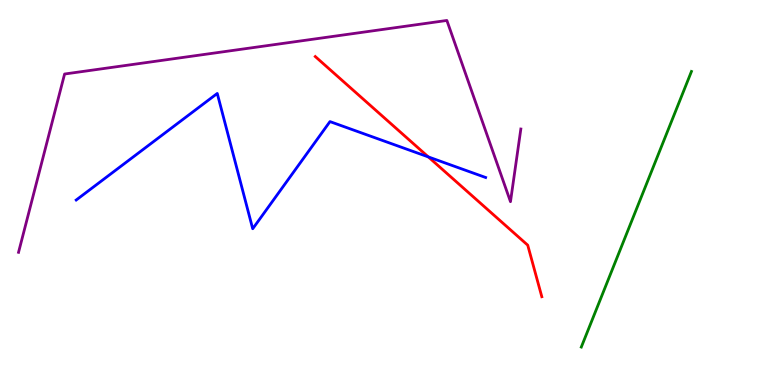[{'lines': ['blue', 'red'], 'intersections': [{'x': 5.53, 'y': 5.92}]}, {'lines': ['green', 'red'], 'intersections': []}, {'lines': ['purple', 'red'], 'intersections': []}, {'lines': ['blue', 'green'], 'intersections': []}, {'lines': ['blue', 'purple'], 'intersections': []}, {'lines': ['green', 'purple'], 'intersections': []}]